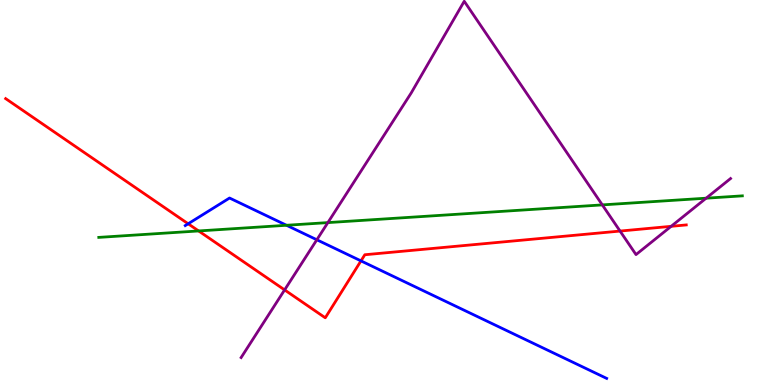[{'lines': ['blue', 'red'], 'intersections': [{'x': 2.43, 'y': 4.19}, {'x': 4.66, 'y': 3.22}]}, {'lines': ['green', 'red'], 'intersections': [{'x': 2.56, 'y': 4.0}]}, {'lines': ['purple', 'red'], 'intersections': [{'x': 3.67, 'y': 2.47}, {'x': 8.0, 'y': 4.0}, {'x': 8.66, 'y': 4.12}]}, {'lines': ['blue', 'green'], 'intersections': [{'x': 3.7, 'y': 4.15}]}, {'lines': ['blue', 'purple'], 'intersections': [{'x': 4.09, 'y': 3.77}]}, {'lines': ['green', 'purple'], 'intersections': [{'x': 4.23, 'y': 4.22}, {'x': 7.77, 'y': 4.68}, {'x': 9.11, 'y': 4.85}]}]